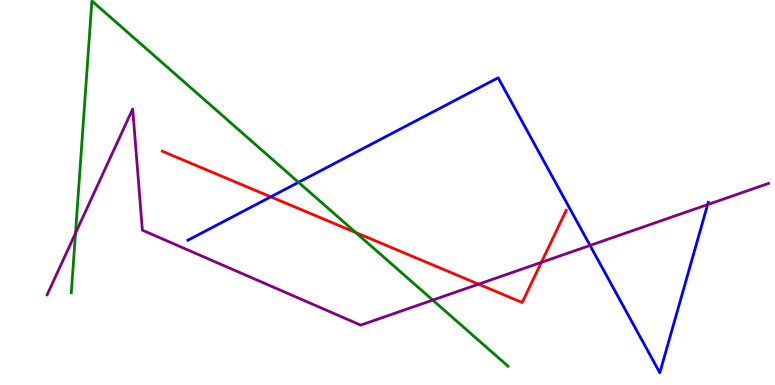[{'lines': ['blue', 'red'], 'intersections': [{'x': 3.49, 'y': 4.89}]}, {'lines': ['green', 'red'], 'intersections': [{'x': 4.59, 'y': 3.96}]}, {'lines': ['purple', 'red'], 'intersections': [{'x': 6.18, 'y': 2.62}, {'x': 6.99, 'y': 3.19}]}, {'lines': ['blue', 'green'], 'intersections': [{'x': 3.85, 'y': 5.26}]}, {'lines': ['blue', 'purple'], 'intersections': [{'x': 7.61, 'y': 3.62}, {'x': 9.13, 'y': 4.69}]}, {'lines': ['green', 'purple'], 'intersections': [{'x': 0.974, 'y': 3.94}, {'x': 5.58, 'y': 2.21}]}]